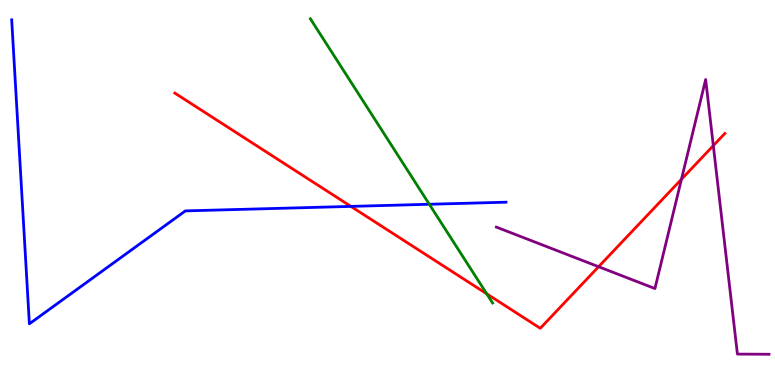[{'lines': ['blue', 'red'], 'intersections': [{'x': 4.53, 'y': 4.64}]}, {'lines': ['green', 'red'], 'intersections': [{'x': 6.28, 'y': 2.37}]}, {'lines': ['purple', 'red'], 'intersections': [{'x': 7.72, 'y': 3.07}, {'x': 8.79, 'y': 5.34}, {'x': 9.2, 'y': 6.22}]}, {'lines': ['blue', 'green'], 'intersections': [{'x': 5.54, 'y': 4.69}]}, {'lines': ['blue', 'purple'], 'intersections': []}, {'lines': ['green', 'purple'], 'intersections': []}]